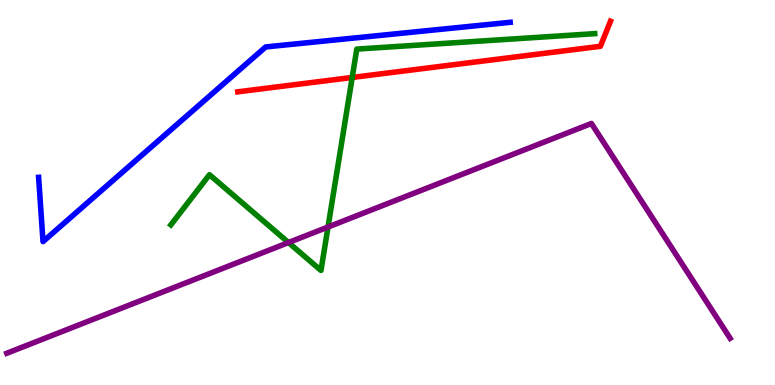[{'lines': ['blue', 'red'], 'intersections': []}, {'lines': ['green', 'red'], 'intersections': [{'x': 4.54, 'y': 7.99}]}, {'lines': ['purple', 'red'], 'intersections': []}, {'lines': ['blue', 'green'], 'intersections': []}, {'lines': ['blue', 'purple'], 'intersections': []}, {'lines': ['green', 'purple'], 'intersections': [{'x': 3.72, 'y': 3.7}, {'x': 4.23, 'y': 4.1}]}]